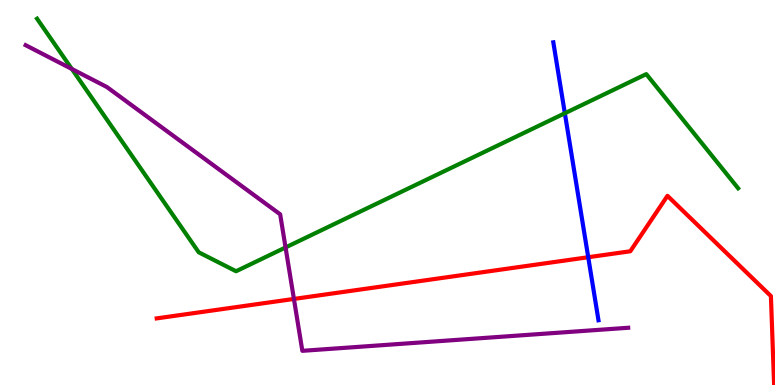[{'lines': ['blue', 'red'], 'intersections': [{'x': 7.59, 'y': 3.32}]}, {'lines': ['green', 'red'], 'intersections': []}, {'lines': ['purple', 'red'], 'intersections': [{'x': 3.79, 'y': 2.24}]}, {'lines': ['blue', 'green'], 'intersections': [{'x': 7.29, 'y': 7.06}]}, {'lines': ['blue', 'purple'], 'intersections': []}, {'lines': ['green', 'purple'], 'intersections': [{'x': 0.927, 'y': 8.21}, {'x': 3.68, 'y': 3.57}]}]